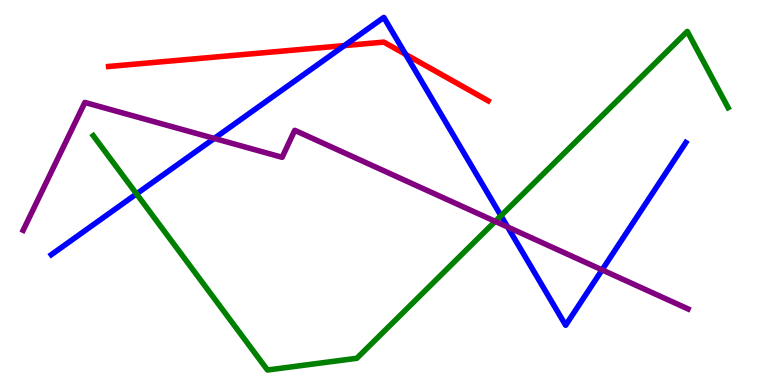[{'lines': ['blue', 'red'], 'intersections': [{'x': 4.44, 'y': 8.82}, {'x': 5.23, 'y': 8.59}]}, {'lines': ['green', 'red'], 'intersections': []}, {'lines': ['purple', 'red'], 'intersections': []}, {'lines': ['blue', 'green'], 'intersections': [{'x': 1.76, 'y': 4.96}, {'x': 6.46, 'y': 4.4}]}, {'lines': ['blue', 'purple'], 'intersections': [{'x': 2.76, 'y': 6.4}, {'x': 6.55, 'y': 4.1}, {'x': 7.77, 'y': 2.99}]}, {'lines': ['green', 'purple'], 'intersections': [{'x': 6.39, 'y': 4.25}]}]